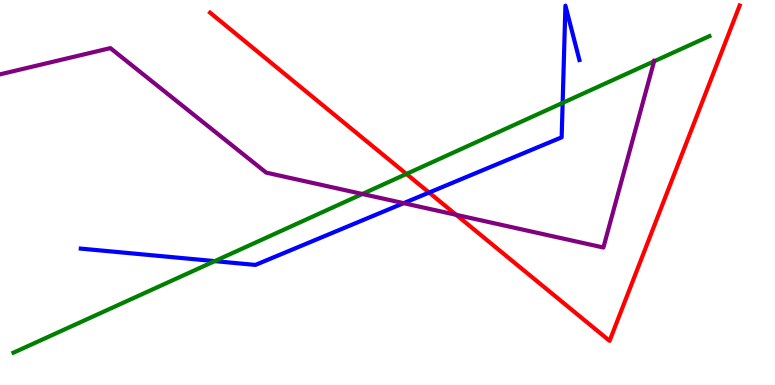[{'lines': ['blue', 'red'], 'intersections': [{'x': 5.54, 'y': 5.0}]}, {'lines': ['green', 'red'], 'intersections': [{'x': 5.24, 'y': 5.48}]}, {'lines': ['purple', 'red'], 'intersections': [{'x': 5.89, 'y': 4.42}]}, {'lines': ['blue', 'green'], 'intersections': [{'x': 2.77, 'y': 3.22}, {'x': 7.26, 'y': 7.33}]}, {'lines': ['blue', 'purple'], 'intersections': [{'x': 5.21, 'y': 4.72}]}, {'lines': ['green', 'purple'], 'intersections': [{'x': 4.68, 'y': 4.96}, {'x': 8.44, 'y': 8.41}]}]